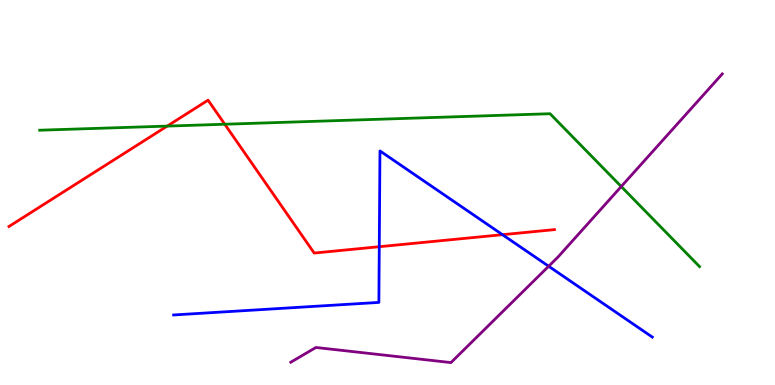[{'lines': ['blue', 'red'], 'intersections': [{'x': 4.89, 'y': 3.59}, {'x': 6.48, 'y': 3.9}]}, {'lines': ['green', 'red'], 'intersections': [{'x': 2.16, 'y': 6.72}, {'x': 2.9, 'y': 6.77}]}, {'lines': ['purple', 'red'], 'intersections': []}, {'lines': ['blue', 'green'], 'intersections': []}, {'lines': ['blue', 'purple'], 'intersections': [{'x': 7.08, 'y': 3.08}]}, {'lines': ['green', 'purple'], 'intersections': [{'x': 8.02, 'y': 5.16}]}]